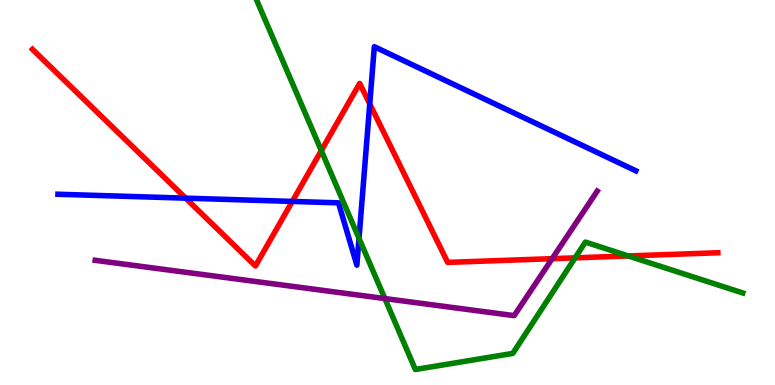[{'lines': ['blue', 'red'], 'intersections': [{'x': 2.4, 'y': 4.85}, {'x': 3.77, 'y': 4.77}, {'x': 4.77, 'y': 7.3}]}, {'lines': ['green', 'red'], 'intersections': [{'x': 4.15, 'y': 6.09}, {'x': 7.42, 'y': 3.3}, {'x': 8.11, 'y': 3.35}]}, {'lines': ['purple', 'red'], 'intersections': [{'x': 7.12, 'y': 3.28}]}, {'lines': ['blue', 'green'], 'intersections': [{'x': 4.63, 'y': 3.81}]}, {'lines': ['blue', 'purple'], 'intersections': []}, {'lines': ['green', 'purple'], 'intersections': [{'x': 4.97, 'y': 2.25}]}]